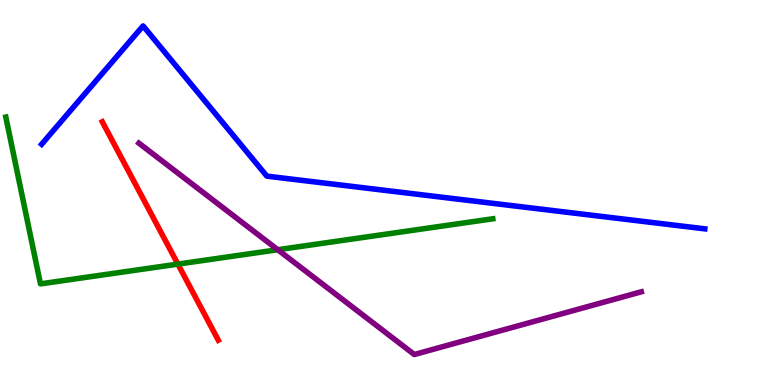[{'lines': ['blue', 'red'], 'intersections': []}, {'lines': ['green', 'red'], 'intersections': [{'x': 2.3, 'y': 3.14}]}, {'lines': ['purple', 'red'], 'intersections': []}, {'lines': ['blue', 'green'], 'intersections': []}, {'lines': ['blue', 'purple'], 'intersections': []}, {'lines': ['green', 'purple'], 'intersections': [{'x': 3.58, 'y': 3.51}]}]